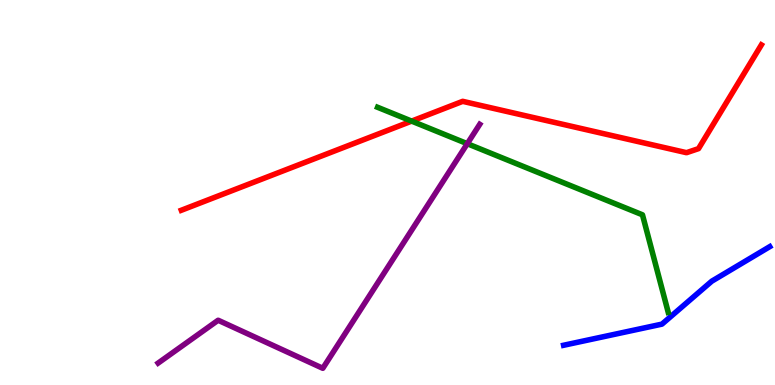[{'lines': ['blue', 'red'], 'intersections': []}, {'lines': ['green', 'red'], 'intersections': [{'x': 5.31, 'y': 6.85}]}, {'lines': ['purple', 'red'], 'intersections': []}, {'lines': ['blue', 'green'], 'intersections': []}, {'lines': ['blue', 'purple'], 'intersections': []}, {'lines': ['green', 'purple'], 'intersections': [{'x': 6.03, 'y': 6.27}]}]